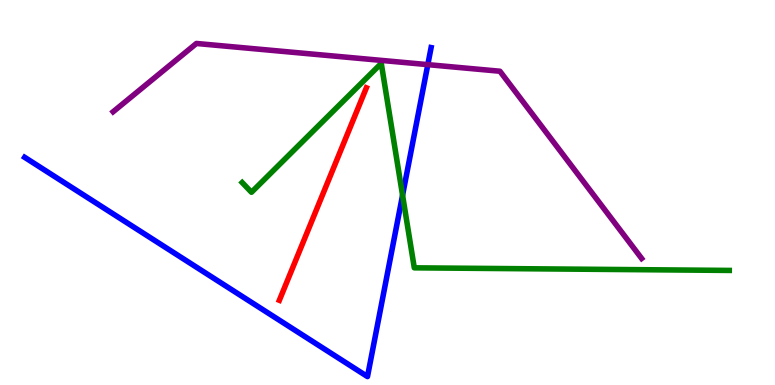[{'lines': ['blue', 'red'], 'intersections': []}, {'lines': ['green', 'red'], 'intersections': []}, {'lines': ['purple', 'red'], 'intersections': []}, {'lines': ['blue', 'green'], 'intersections': [{'x': 5.19, 'y': 4.93}]}, {'lines': ['blue', 'purple'], 'intersections': [{'x': 5.52, 'y': 8.32}]}, {'lines': ['green', 'purple'], 'intersections': []}]